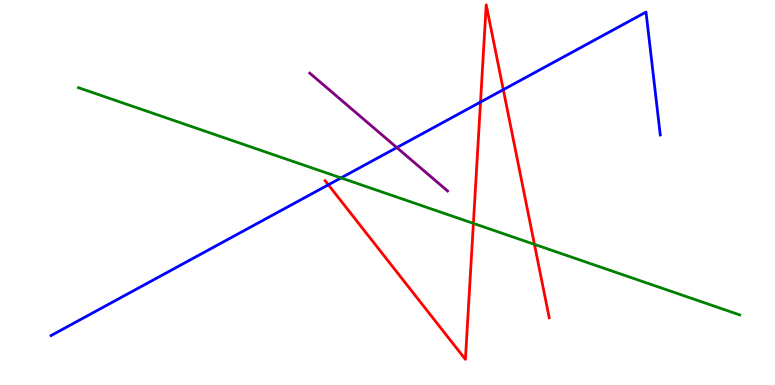[{'lines': ['blue', 'red'], 'intersections': [{'x': 4.24, 'y': 5.2}, {'x': 6.2, 'y': 7.35}, {'x': 6.49, 'y': 7.67}]}, {'lines': ['green', 'red'], 'intersections': [{'x': 6.11, 'y': 4.2}, {'x': 6.9, 'y': 3.65}]}, {'lines': ['purple', 'red'], 'intersections': []}, {'lines': ['blue', 'green'], 'intersections': [{'x': 4.4, 'y': 5.38}]}, {'lines': ['blue', 'purple'], 'intersections': [{'x': 5.12, 'y': 6.17}]}, {'lines': ['green', 'purple'], 'intersections': []}]